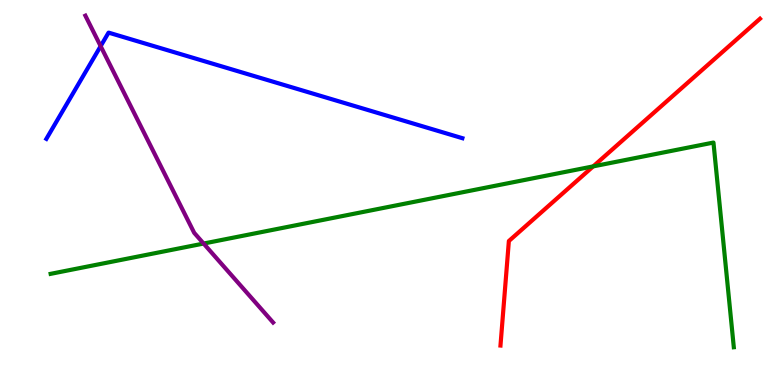[{'lines': ['blue', 'red'], 'intersections': []}, {'lines': ['green', 'red'], 'intersections': [{'x': 7.65, 'y': 5.68}]}, {'lines': ['purple', 'red'], 'intersections': []}, {'lines': ['blue', 'green'], 'intersections': []}, {'lines': ['blue', 'purple'], 'intersections': [{'x': 1.3, 'y': 8.8}]}, {'lines': ['green', 'purple'], 'intersections': [{'x': 2.63, 'y': 3.67}]}]